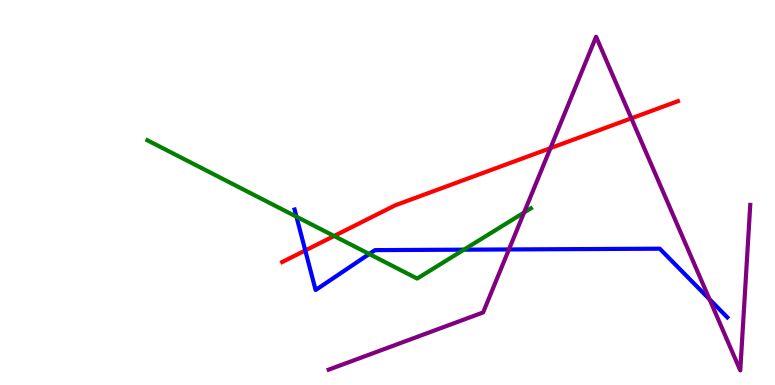[{'lines': ['blue', 'red'], 'intersections': [{'x': 3.94, 'y': 3.49}]}, {'lines': ['green', 'red'], 'intersections': [{'x': 4.31, 'y': 3.87}]}, {'lines': ['purple', 'red'], 'intersections': [{'x': 7.1, 'y': 6.15}, {'x': 8.15, 'y': 6.93}]}, {'lines': ['blue', 'green'], 'intersections': [{'x': 3.83, 'y': 4.37}, {'x': 4.76, 'y': 3.4}, {'x': 5.99, 'y': 3.51}]}, {'lines': ['blue', 'purple'], 'intersections': [{'x': 6.57, 'y': 3.52}, {'x': 9.16, 'y': 2.23}]}, {'lines': ['green', 'purple'], 'intersections': [{'x': 6.76, 'y': 4.48}]}]